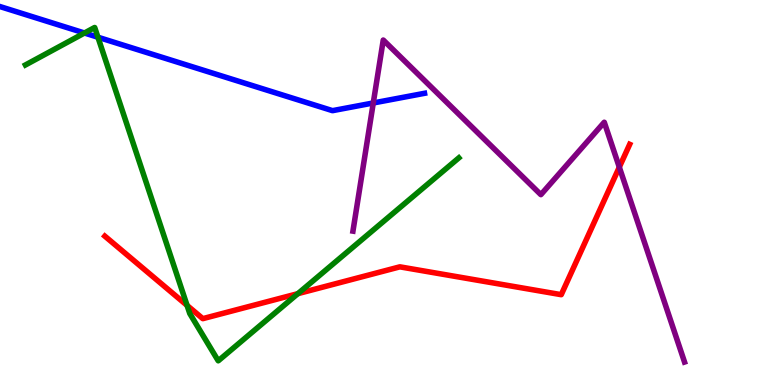[{'lines': ['blue', 'red'], 'intersections': []}, {'lines': ['green', 'red'], 'intersections': [{'x': 2.41, 'y': 2.07}, {'x': 3.84, 'y': 2.37}]}, {'lines': ['purple', 'red'], 'intersections': [{'x': 7.99, 'y': 5.66}]}, {'lines': ['blue', 'green'], 'intersections': [{'x': 1.09, 'y': 9.14}, {'x': 1.26, 'y': 9.03}]}, {'lines': ['blue', 'purple'], 'intersections': [{'x': 4.82, 'y': 7.33}]}, {'lines': ['green', 'purple'], 'intersections': []}]